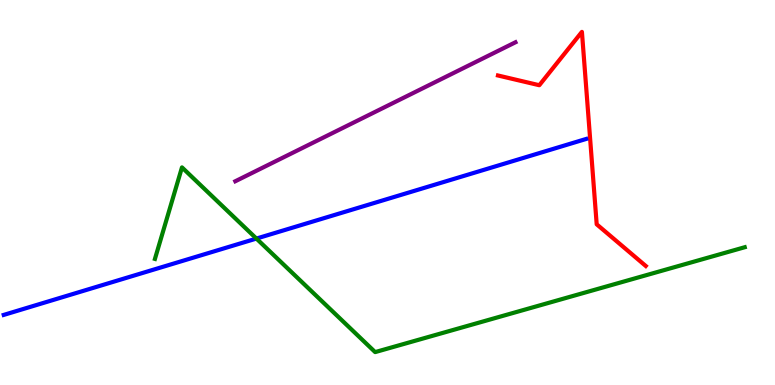[{'lines': ['blue', 'red'], 'intersections': []}, {'lines': ['green', 'red'], 'intersections': []}, {'lines': ['purple', 'red'], 'intersections': []}, {'lines': ['blue', 'green'], 'intersections': [{'x': 3.31, 'y': 3.8}]}, {'lines': ['blue', 'purple'], 'intersections': []}, {'lines': ['green', 'purple'], 'intersections': []}]